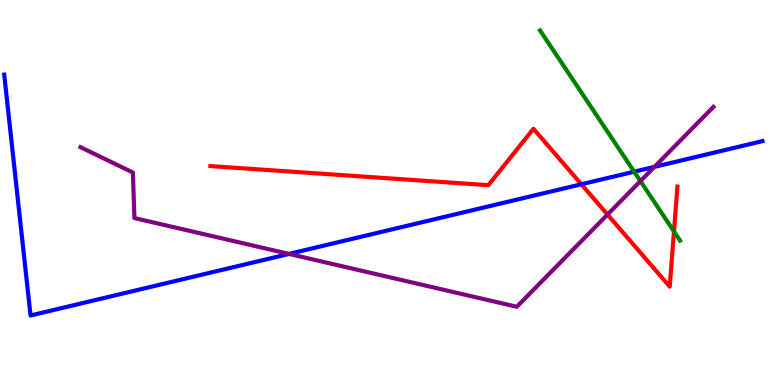[{'lines': ['blue', 'red'], 'intersections': [{'x': 7.5, 'y': 5.21}]}, {'lines': ['green', 'red'], 'intersections': [{'x': 8.7, 'y': 3.99}]}, {'lines': ['purple', 'red'], 'intersections': [{'x': 7.84, 'y': 4.43}]}, {'lines': ['blue', 'green'], 'intersections': [{'x': 8.18, 'y': 5.54}]}, {'lines': ['blue', 'purple'], 'intersections': [{'x': 3.73, 'y': 3.4}, {'x': 8.44, 'y': 5.67}]}, {'lines': ['green', 'purple'], 'intersections': [{'x': 8.26, 'y': 5.3}]}]